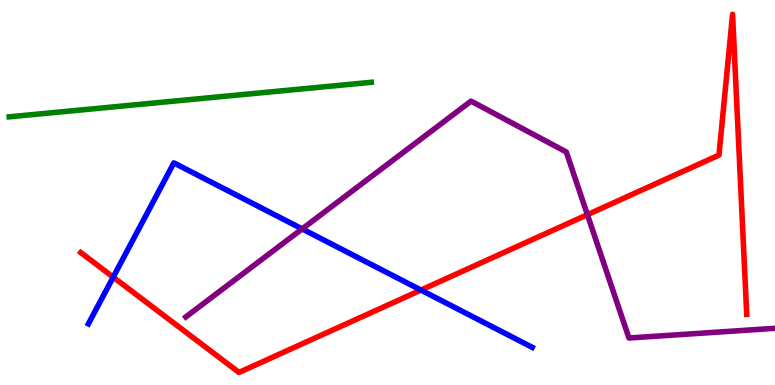[{'lines': ['blue', 'red'], 'intersections': [{'x': 1.46, 'y': 2.8}, {'x': 5.43, 'y': 2.47}]}, {'lines': ['green', 'red'], 'intersections': []}, {'lines': ['purple', 'red'], 'intersections': [{'x': 7.58, 'y': 4.42}]}, {'lines': ['blue', 'green'], 'intersections': []}, {'lines': ['blue', 'purple'], 'intersections': [{'x': 3.9, 'y': 4.05}]}, {'lines': ['green', 'purple'], 'intersections': []}]